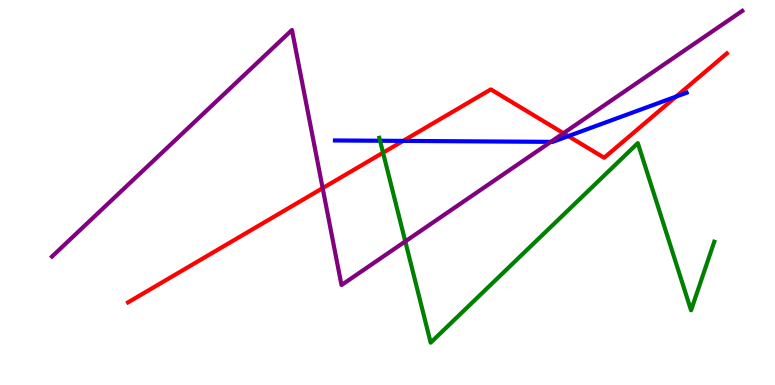[{'lines': ['blue', 'red'], 'intersections': [{'x': 5.2, 'y': 6.34}, {'x': 7.33, 'y': 6.46}, {'x': 8.72, 'y': 7.49}]}, {'lines': ['green', 'red'], 'intersections': [{'x': 4.94, 'y': 6.03}]}, {'lines': ['purple', 'red'], 'intersections': [{'x': 4.16, 'y': 5.11}, {'x': 7.27, 'y': 6.54}]}, {'lines': ['blue', 'green'], 'intersections': [{'x': 4.9, 'y': 6.34}]}, {'lines': ['blue', 'purple'], 'intersections': [{'x': 7.11, 'y': 6.32}]}, {'lines': ['green', 'purple'], 'intersections': [{'x': 5.23, 'y': 3.73}]}]